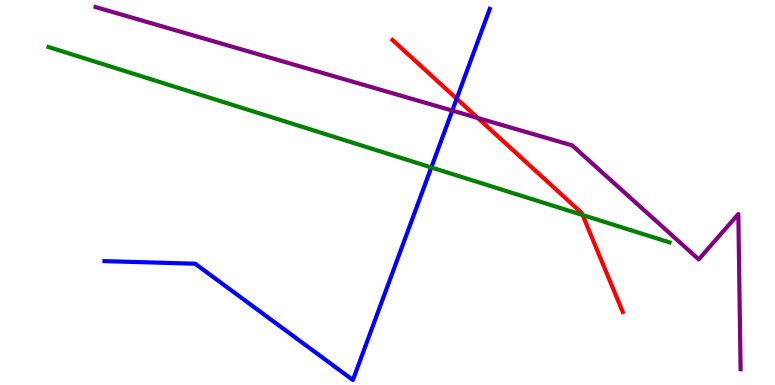[{'lines': ['blue', 'red'], 'intersections': [{'x': 5.89, 'y': 7.44}]}, {'lines': ['green', 'red'], 'intersections': [{'x': 7.52, 'y': 4.41}]}, {'lines': ['purple', 'red'], 'intersections': [{'x': 6.17, 'y': 6.94}]}, {'lines': ['blue', 'green'], 'intersections': [{'x': 5.57, 'y': 5.65}]}, {'lines': ['blue', 'purple'], 'intersections': [{'x': 5.84, 'y': 7.13}]}, {'lines': ['green', 'purple'], 'intersections': []}]